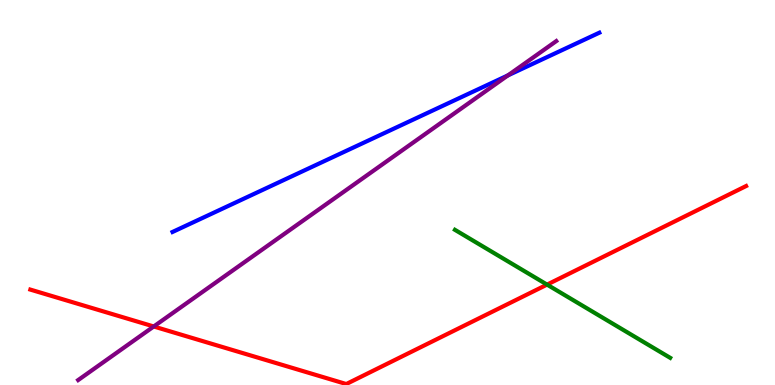[{'lines': ['blue', 'red'], 'intersections': []}, {'lines': ['green', 'red'], 'intersections': [{'x': 7.06, 'y': 2.61}]}, {'lines': ['purple', 'red'], 'intersections': [{'x': 1.98, 'y': 1.52}]}, {'lines': ['blue', 'green'], 'intersections': []}, {'lines': ['blue', 'purple'], 'intersections': [{'x': 6.55, 'y': 8.04}]}, {'lines': ['green', 'purple'], 'intersections': []}]